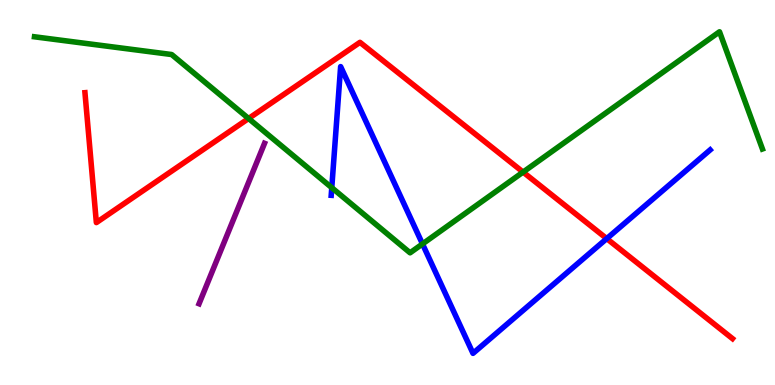[{'lines': ['blue', 'red'], 'intersections': [{'x': 7.83, 'y': 3.8}]}, {'lines': ['green', 'red'], 'intersections': [{'x': 3.21, 'y': 6.92}, {'x': 6.75, 'y': 5.53}]}, {'lines': ['purple', 'red'], 'intersections': []}, {'lines': ['blue', 'green'], 'intersections': [{'x': 4.28, 'y': 5.13}, {'x': 5.45, 'y': 3.66}]}, {'lines': ['blue', 'purple'], 'intersections': []}, {'lines': ['green', 'purple'], 'intersections': []}]